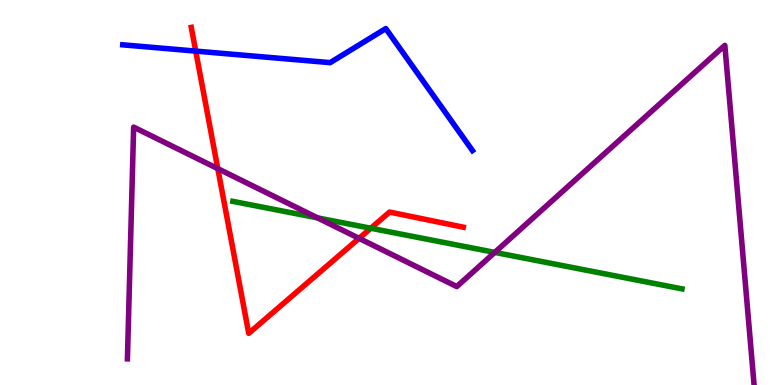[{'lines': ['blue', 'red'], 'intersections': [{'x': 2.53, 'y': 8.67}]}, {'lines': ['green', 'red'], 'intersections': [{'x': 4.78, 'y': 4.07}]}, {'lines': ['purple', 'red'], 'intersections': [{'x': 2.81, 'y': 5.62}, {'x': 4.63, 'y': 3.81}]}, {'lines': ['blue', 'green'], 'intersections': []}, {'lines': ['blue', 'purple'], 'intersections': []}, {'lines': ['green', 'purple'], 'intersections': [{'x': 4.1, 'y': 4.34}, {'x': 6.38, 'y': 3.44}]}]